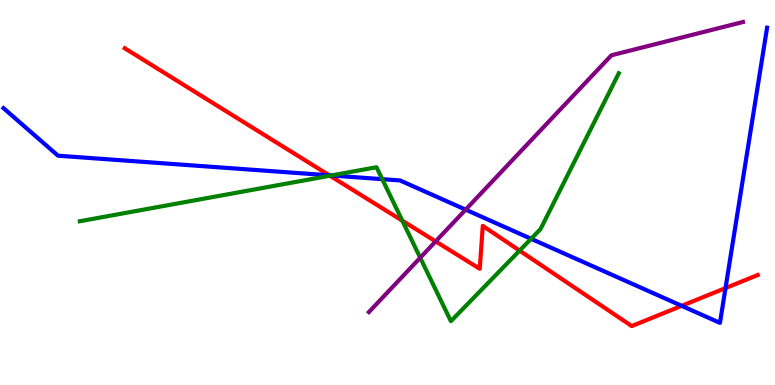[{'lines': ['blue', 'red'], 'intersections': [{'x': 4.25, 'y': 5.45}, {'x': 8.8, 'y': 2.06}, {'x': 9.36, 'y': 2.52}]}, {'lines': ['green', 'red'], 'intersections': [{'x': 4.26, 'y': 5.44}, {'x': 5.19, 'y': 4.27}, {'x': 6.7, 'y': 3.49}]}, {'lines': ['purple', 'red'], 'intersections': [{'x': 5.62, 'y': 3.73}]}, {'lines': ['blue', 'green'], 'intersections': [{'x': 4.27, 'y': 5.44}, {'x': 4.93, 'y': 5.35}, {'x': 6.85, 'y': 3.8}]}, {'lines': ['blue', 'purple'], 'intersections': [{'x': 6.01, 'y': 4.55}]}, {'lines': ['green', 'purple'], 'intersections': [{'x': 5.42, 'y': 3.31}]}]